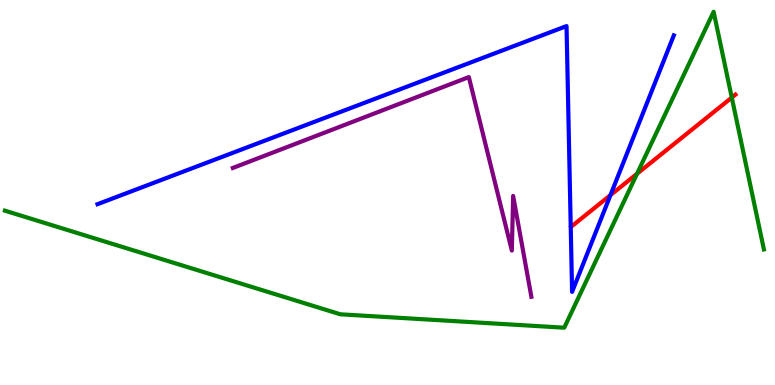[{'lines': ['blue', 'red'], 'intersections': [{'x': 7.88, 'y': 4.93}]}, {'lines': ['green', 'red'], 'intersections': [{'x': 8.22, 'y': 5.49}, {'x': 9.44, 'y': 7.47}]}, {'lines': ['purple', 'red'], 'intersections': []}, {'lines': ['blue', 'green'], 'intersections': []}, {'lines': ['blue', 'purple'], 'intersections': []}, {'lines': ['green', 'purple'], 'intersections': []}]